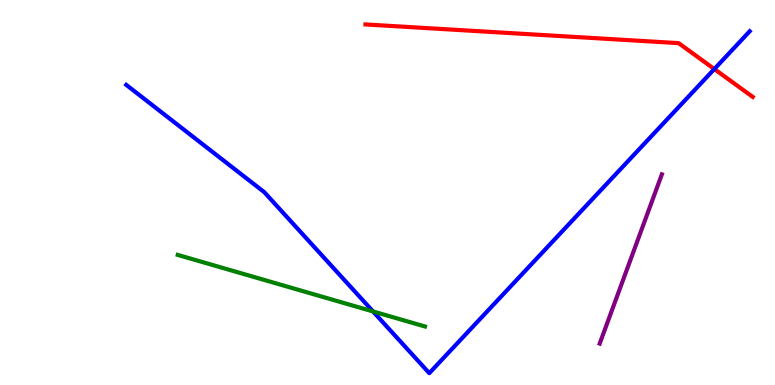[{'lines': ['blue', 'red'], 'intersections': [{'x': 9.22, 'y': 8.21}]}, {'lines': ['green', 'red'], 'intersections': []}, {'lines': ['purple', 'red'], 'intersections': []}, {'lines': ['blue', 'green'], 'intersections': [{'x': 4.81, 'y': 1.91}]}, {'lines': ['blue', 'purple'], 'intersections': []}, {'lines': ['green', 'purple'], 'intersections': []}]